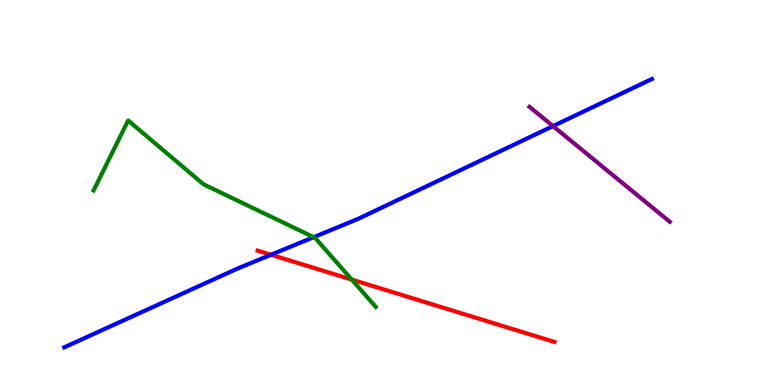[{'lines': ['blue', 'red'], 'intersections': [{'x': 3.5, 'y': 3.38}]}, {'lines': ['green', 'red'], 'intersections': [{'x': 4.54, 'y': 2.74}]}, {'lines': ['purple', 'red'], 'intersections': []}, {'lines': ['blue', 'green'], 'intersections': [{'x': 4.05, 'y': 3.84}]}, {'lines': ['blue', 'purple'], 'intersections': [{'x': 7.14, 'y': 6.72}]}, {'lines': ['green', 'purple'], 'intersections': []}]